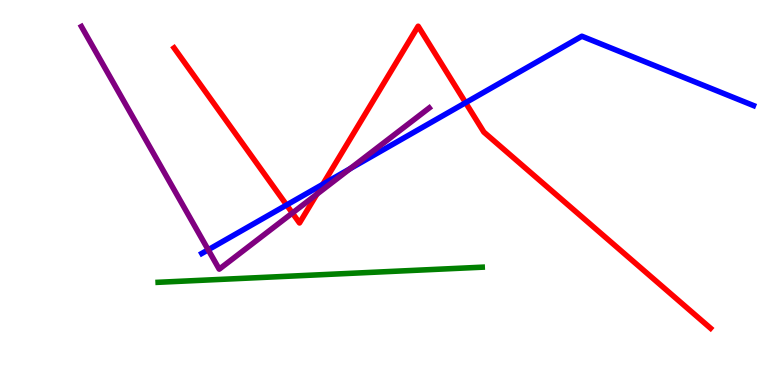[{'lines': ['blue', 'red'], 'intersections': [{'x': 3.7, 'y': 4.68}, {'x': 4.17, 'y': 5.21}, {'x': 6.01, 'y': 7.33}]}, {'lines': ['green', 'red'], 'intersections': []}, {'lines': ['purple', 'red'], 'intersections': [{'x': 3.77, 'y': 4.47}, {'x': 4.09, 'y': 4.95}]}, {'lines': ['blue', 'green'], 'intersections': []}, {'lines': ['blue', 'purple'], 'intersections': [{'x': 2.69, 'y': 3.51}, {'x': 4.52, 'y': 5.62}]}, {'lines': ['green', 'purple'], 'intersections': []}]